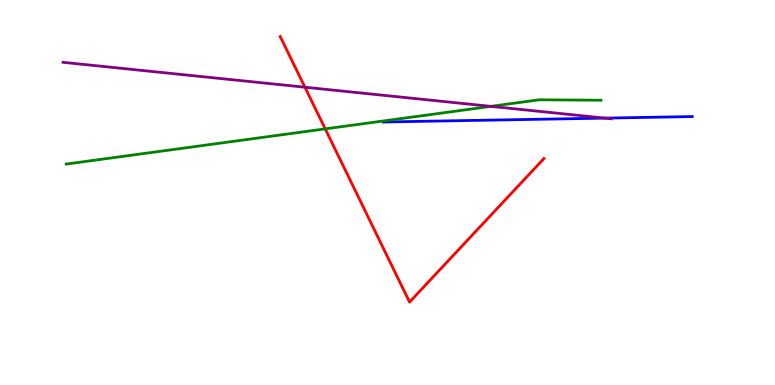[{'lines': ['blue', 'red'], 'intersections': []}, {'lines': ['green', 'red'], 'intersections': [{'x': 4.2, 'y': 6.65}]}, {'lines': ['purple', 'red'], 'intersections': [{'x': 3.93, 'y': 7.73}]}, {'lines': ['blue', 'green'], 'intersections': []}, {'lines': ['blue', 'purple'], 'intersections': [{'x': 7.81, 'y': 6.93}]}, {'lines': ['green', 'purple'], 'intersections': [{'x': 6.33, 'y': 7.24}]}]